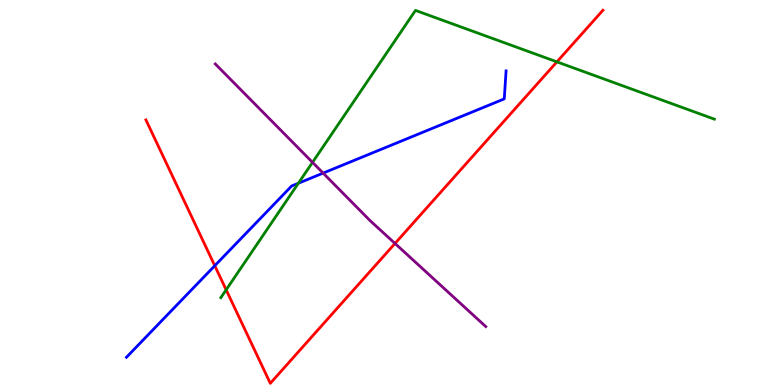[{'lines': ['blue', 'red'], 'intersections': [{'x': 2.77, 'y': 3.1}]}, {'lines': ['green', 'red'], 'intersections': [{'x': 2.92, 'y': 2.47}, {'x': 7.19, 'y': 8.39}]}, {'lines': ['purple', 'red'], 'intersections': [{'x': 5.1, 'y': 3.68}]}, {'lines': ['blue', 'green'], 'intersections': [{'x': 3.85, 'y': 5.24}]}, {'lines': ['blue', 'purple'], 'intersections': [{'x': 4.17, 'y': 5.5}]}, {'lines': ['green', 'purple'], 'intersections': [{'x': 4.03, 'y': 5.78}]}]